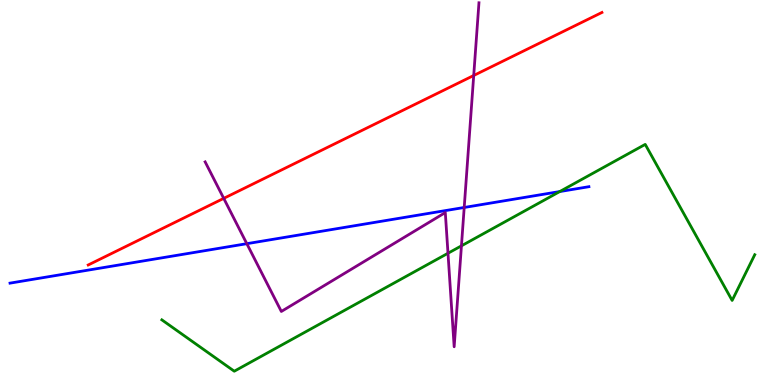[{'lines': ['blue', 'red'], 'intersections': []}, {'lines': ['green', 'red'], 'intersections': []}, {'lines': ['purple', 'red'], 'intersections': [{'x': 2.89, 'y': 4.85}, {'x': 6.11, 'y': 8.04}]}, {'lines': ['blue', 'green'], 'intersections': [{'x': 7.22, 'y': 5.02}]}, {'lines': ['blue', 'purple'], 'intersections': [{'x': 3.18, 'y': 3.67}, {'x': 5.99, 'y': 4.61}]}, {'lines': ['green', 'purple'], 'intersections': [{'x': 5.78, 'y': 3.42}, {'x': 5.95, 'y': 3.61}]}]